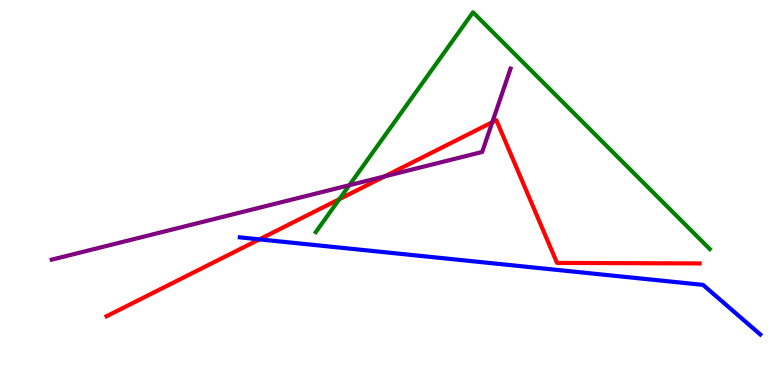[{'lines': ['blue', 'red'], 'intersections': [{'x': 3.35, 'y': 3.78}]}, {'lines': ['green', 'red'], 'intersections': [{'x': 4.38, 'y': 4.83}]}, {'lines': ['purple', 'red'], 'intersections': [{'x': 4.96, 'y': 5.42}, {'x': 6.35, 'y': 6.83}]}, {'lines': ['blue', 'green'], 'intersections': []}, {'lines': ['blue', 'purple'], 'intersections': []}, {'lines': ['green', 'purple'], 'intersections': [{'x': 4.51, 'y': 5.19}]}]